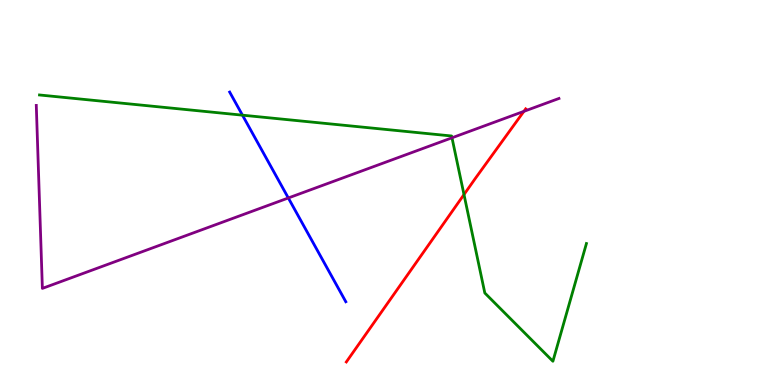[{'lines': ['blue', 'red'], 'intersections': []}, {'lines': ['green', 'red'], 'intersections': [{'x': 5.99, 'y': 4.95}]}, {'lines': ['purple', 'red'], 'intersections': [{'x': 6.76, 'y': 7.11}]}, {'lines': ['blue', 'green'], 'intersections': [{'x': 3.13, 'y': 7.01}]}, {'lines': ['blue', 'purple'], 'intersections': [{'x': 3.72, 'y': 4.86}]}, {'lines': ['green', 'purple'], 'intersections': [{'x': 5.83, 'y': 6.42}]}]